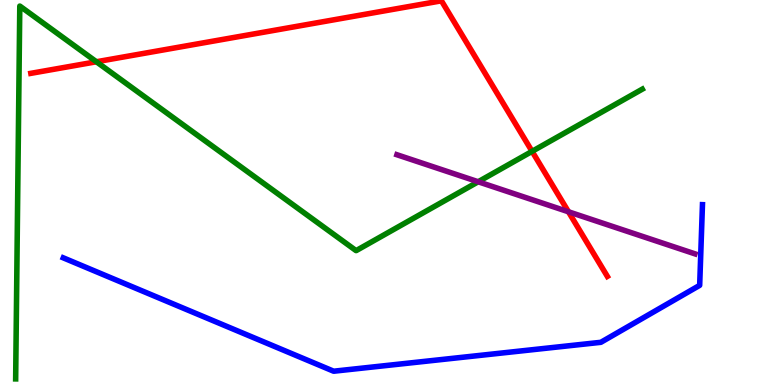[{'lines': ['blue', 'red'], 'intersections': []}, {'lines': ['green', 'red'], 'intersections': [{'x': 1.24, 'y': 8.4}, {'x': 6.87, 'y': 6.07}]}, {'lines': ['purple', 'red'], 'intersections': [{'x': 7.33, 'y': 4.5}]}, {'lines': ['blue', 'green'], 'intersections': []}, {'lines': ['blue', 'purple'], 'intersections': []}, {'lines': ['green', 'purple'], 'intersections': [{'x': 6.17, 'y': 5.28}]}]